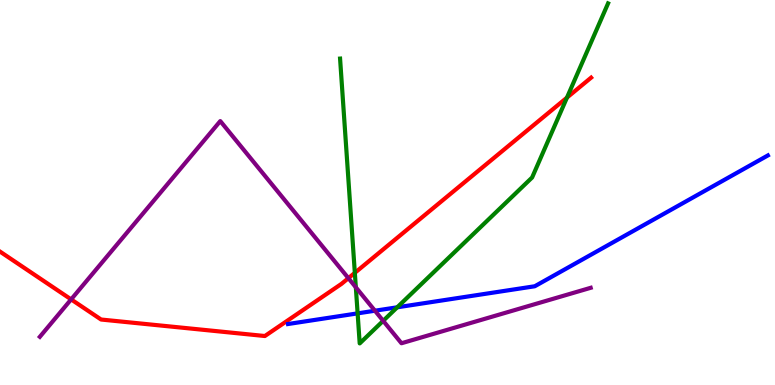[{'lines': ['blue', 'red'], 'intersections': []}, {'lines': ['green', 'red'], 'intersections': [{'x': 4.58, 'y': 2.91}, {'x': 7.32, 'y': 7.46}]}, {'lines': ['purple', 'red'], 'intersections': [{'x': 0.918, 'y': 2.22}, {'x': 4.5, 'y': 2.77}]}, {'lines': ['blue', 'green'], 'intersections': [{'x': 4.61, 'y': 1.86}, {'x': 5.13, 'y': 2.02}]}, {'lines': ['blue', 'purple'], 'intersections': [{'x': 4.84, 'y': 1.93}]}, {'lines': ['green', 'purple'], 'intersections': [{'x': 4.59, 'y': 2.54}, {'x': 4.94, 'y': 1.67}]}]